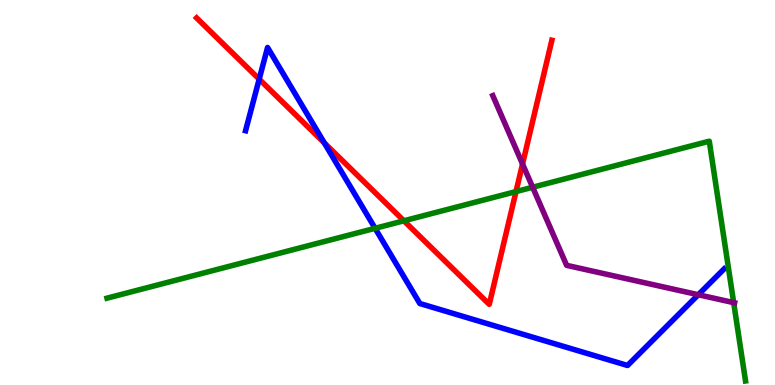[{'lines': ['blue', 'red'], 'intersections': [{'x': 3.34, 'y': 7.94}, {'x': 4.18, 'y': 6.29}]}, {'lines': ['green', 'red'], 'intersections': [{'x': 5.21, 'y': 4.27}, {'x': 6.66, 'y': 5.02}]}, {'lines': ['purple', 'red'], 'intersections': [{'x': 6.74, 'y': 5.74}]}, {'lines': ['blue', 'green'], 'intersections': [{'x': 4.84, 'y': 4.07}]}, {'lines': ['blue', 'purple'], 'intersections': [{'x': 9.01, 'y': 2.34}]}, {'lines': ['green', 'purple'], 'intersections': [{'x': 6.87, 'y': 5.14}, {'x': 9.47, 'y': 2.14}]}]